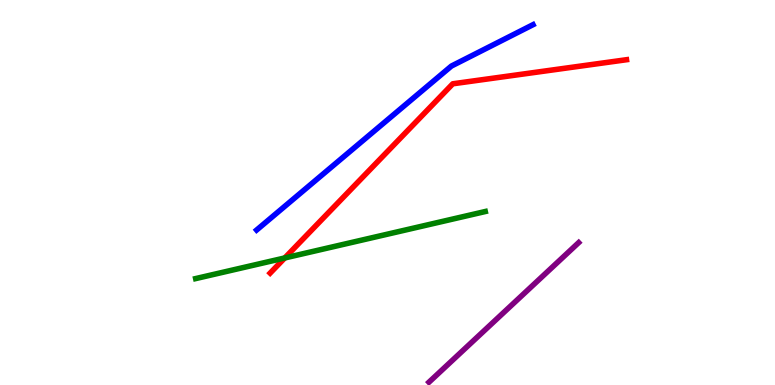[{'lines': ['blue', 'red'], 'intersections': []}, {'lines': ['green', 'red'], 'intersections': [{'x': 3.67, 'y': 3.3}]}, {'lines': ['purple', 'red'], 'intersections': []}, {'lines': ['blue', 'green'], 'intersections': []}, {'lines': ['blue', 'purple'], 'intersections': []}, {'lines': ['green', 'purple'], 'intersections': []}]